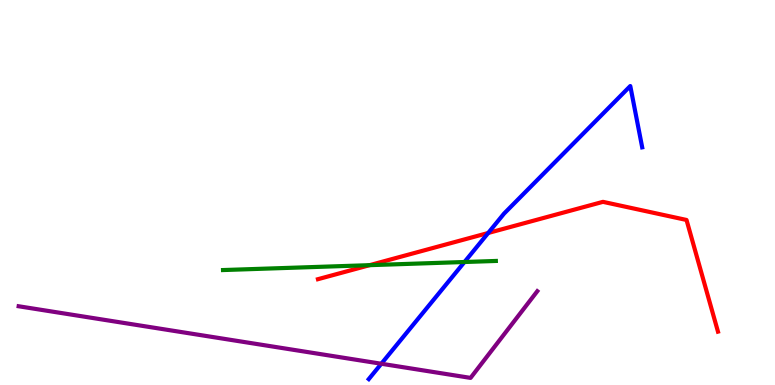[{'lines': ['blue', 'red'], 'intersections': [{'x': 6.3, 'y': 3.95}]}, {'lines': ['green', 'red'], 'intersections': [{'x': 4.77, 'y': 3.11}]}, {'lines': ['purple', 'red'], 'intersections': []}, {'lines': ['blue', 'green'], 'intersections': [{'x': 5.99, 'y': 3.19}]}, {'lines': ['blue', 'purple'], 'intersections': [{'x': 4.92, 'y': 0.552}]}, {'lines': ['green', 'purple'], 'intersections': []}]